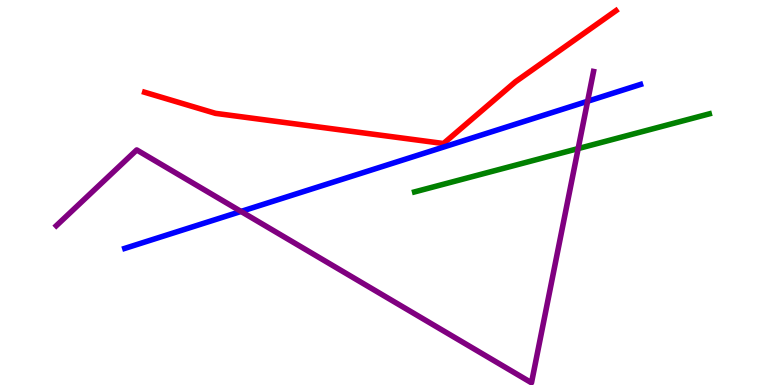[{'lines': ['blue', 'red'], 'intersections': []}, {'lines': ['green', 'red'], 'intersections': []}, {'lines': ['purple', 'red'], 'intersections': []}, {'lines': ['blue', 'green'], 'intersections': []}, {'lines': ['blue', 'purple'], 'intersections': [{'x': 3.11, 'y': 4.51}, {'x': 7.58, 'y': 7.37}]}, {'lines': ['green', 'purple'], 'intersections': [{'x': 7.46, 'y': 6.14}]}]